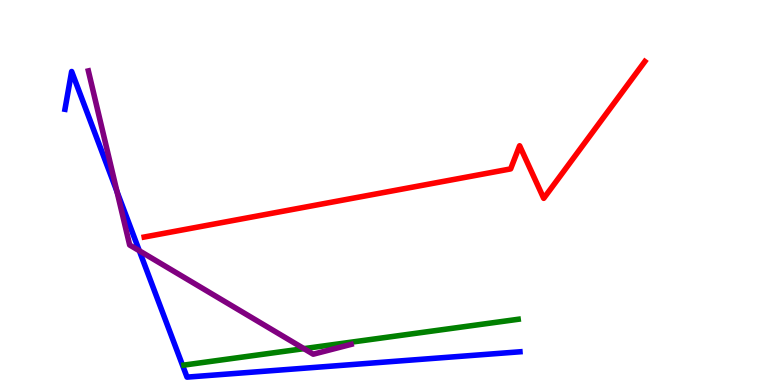[{'lines': ['blue', 'red'], 'intersections': []}, {'lines': ['green', 'red'], 'intersections': []}, {'lines': ['purple', 'red'], 'intersections': []}, {'lines': ['blue', 'green'], 'intersections': []}, {'lines': ['blue', 'purple'], 'intersections': [{'x': 1.51, 'y': 5.02}, {'x': 1.8, 'y': 3.49}]}, {'lines': ['green', 'purple'], 'intersections': [{'x': 3.92, 'y': 0.944}]}]